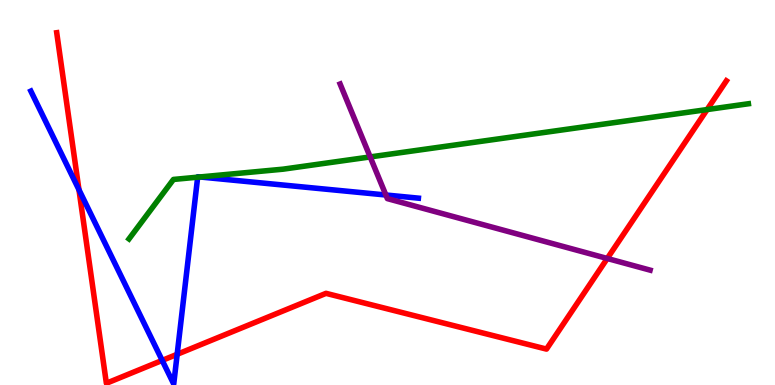[{'lines': ['blue', 'red'], 'intersections': [{'x': 1.02, 'y': 5.07}, {'x': 2.09, 'y': 0.639}, {'x': 2.29, 'y': 0.798}]}, {'lines': ['green', 'red'], 'intersections': [{'x': 9.12, 'y': 7.15}]}, {'lines': ['purple', 'red'], 'intersections': [{'x': 7.84, 'y': 3.29}]}, {'lines': ['blue', 'green'], 'intersections': [{'x': 2.55, 'y': 5.4}, {'x': 2.58, 'y': 5.4}]}, {'lines': ['blue', 'purple'], 'intersections': [{'x': 4.98, 'y': 4.94}]}, {'lines': ['green', 'purple'], 'intersections': [{'x': 4.78, 'y': 5.92}]}]